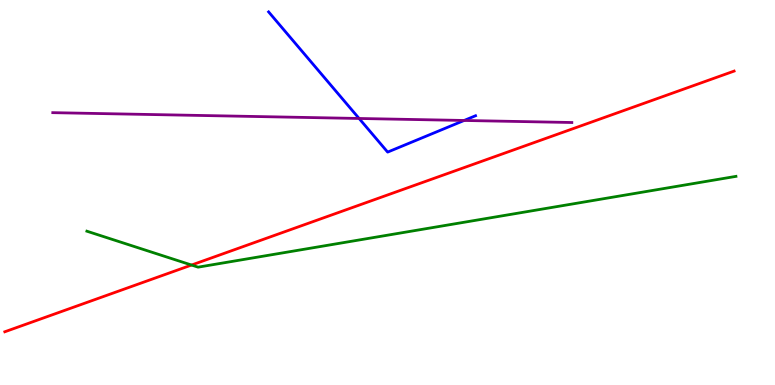[{'lines': ['blue', 'red'], 'intersections': []}, {'lines': ['green', 'red'], 'intersections': [{'x': 2.47, 'y': 3.12}]}, {'lines': ['purple', 'red'], 'intersections': []}, {'lines': ['blue', 'green'], 'intersections': []}, {'lines': ['blue', 'purple'], 'intersections': [{'x': 4.63, 'y': 6.92}, {'x': 5.99, 'y': 6.87}]}, {'lines': ['green', 'purple'], 'intersections': []}]